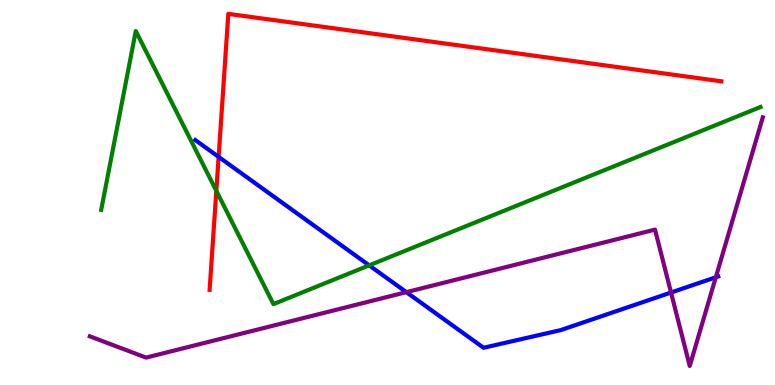[{'lines': ['blue', 'red'], 'intersections': [{'x': 2.82, 'y': 5.93}]}, {'lines': ['green', 'red'], 'intersections': [{'x': 2.79, 'y': 5.04}]}, {'lines': ['purple', 'red'], 'intersections': []}, {'lines': ['blue', 'green'], 'intersections': [{'x': 4.76, 'y': 3.11}]}, {'lines': ['blue', 'purple'], 'intersections': [{'x': 5.24, 'y': 2.41}, {'x': 8.66, 'y': 2.4}, {'x': 9.24, 'y': 2.8}]}, {'lines': ['green', 'purple'], 'intersections': []}]